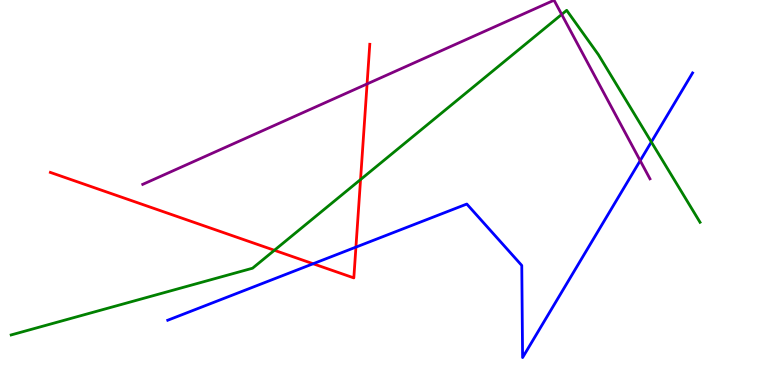[{'lines': ['blue', 'red'], 'intersections': [{'x': 4.04, 'y': 3.15}, {'x': 4.59, 'y': 3.58}]}, {'lines': ['green', 'red'], 'intersections': [{'x': 3.54, 'y': 3.5}, {'x': 4.65, 'y': 5.34}]}, {'lines': ['purple', 'red'], 'intersections': [{'x': 4.74, 'y': 7.82}]}, {'lines': ['blue', 'green'], 'intersections': [{'x': 8.4, 'y': 6.31}]}, {'lines': ['blue', 'purple'], 'intersections': [{'x': 8.26, 'y': 5.83}]}, {'lines': ['green', 'purple'], 'intersections': [{'x': 7.25, 'y': 9.63}]}]